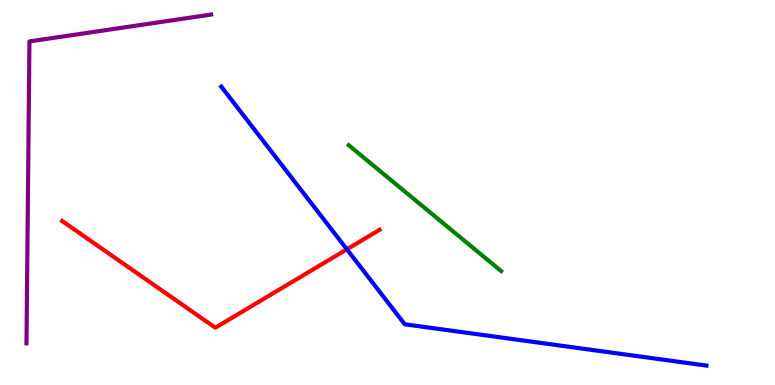[{'lines': ['blue', 'red'], 'intersections': [{'x': 4.48, 'y': 3.52}]}, {'lines': ['green', 'red'], 'intersections': []}, {'lines': ['purple', 'red'], 'intersections': []}, {'lines': ['blue', 'green'], 'intersections': []}, {'lines': ['blue', 'purple'], 'intersections': []}, {'lines': ['green', 'purple'], 'intersections': []}]